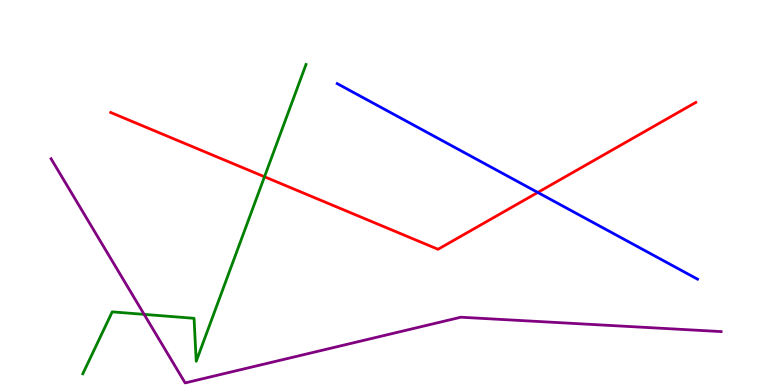[{'lines': ['blue', 'red'], 'intersections': [{'x': 6.94, 'y': 5.0}]}, {'lines': ['green', 'red'], 'intersections': [{'x': 3.41, 'y': 5.41}]}, {'lines': ['purple', 'red'], 'intersections': []}, {'lines': ['blue', 'green'], 'intersections': []}, {'lines': ['blue', 'purple'], 'intersections': []}, {'lines': ['green', 'purple'], 'intersections': [{'x': 1.86, 'y': 1.83}]}]